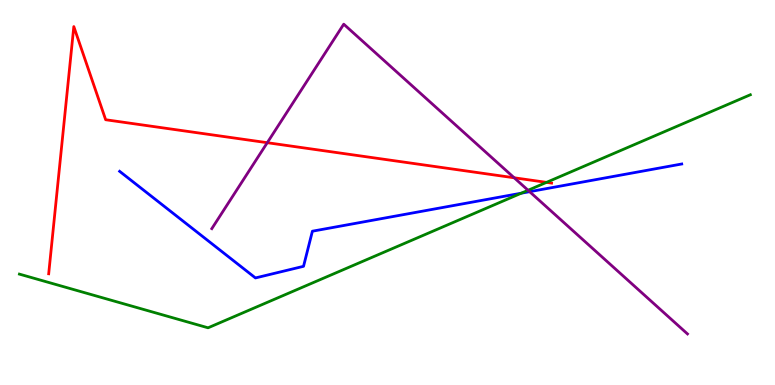[{'lines': ['blue', 'red'], 'intersections': []}, {'lines': ['green', 'red'], 'intersections': [{'x': 7.05, 'y': 5.26}]}, {'lines': ['purple', 'red'], 'intersections': [{'x': 3.45, 'y': 6.29}, {'x': 6.63, 'y': 5.38}]}, {'lines': ['blue', 'green'], 'intersections': [{'x': 6.73, 'y': 4.98}]}, {'lines': ['blue', 'purple'], 'intersections': [{'x': 6.83, 'y': 5.02}]}, {'lines': ['green', 'purple'], 'intersections': [{'x': 6.81, 'y': 5.06}]}]